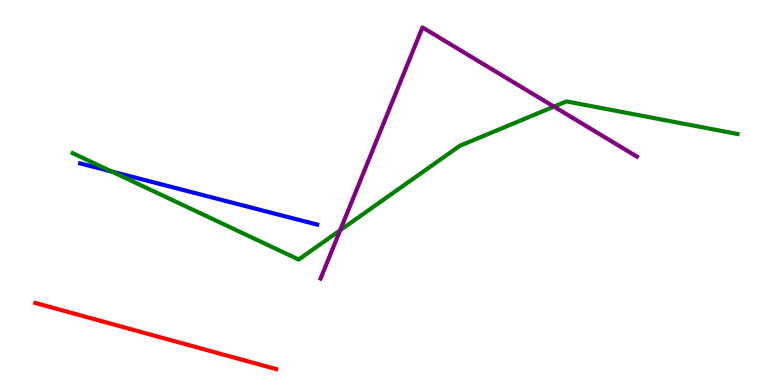[{'lines': ['blue', 'red'], 'intersections': []}, {'lines': ['green', 'red'], 'intersections': []}, {'lines': ['purple', 'red'], 'intersections': []}, {'lines': ['blue', 'green'], 'intersections': [{'x': 1.44, 'y': 5.54}]}, {'lines': ['blue', 'purple'], 'intersections': []}, {'lines': ['green', 'purple'], 'intersections': [{'x': 4.39, 'y': 4.02}, {'x': 7.15, 'y': 7.23}]}]